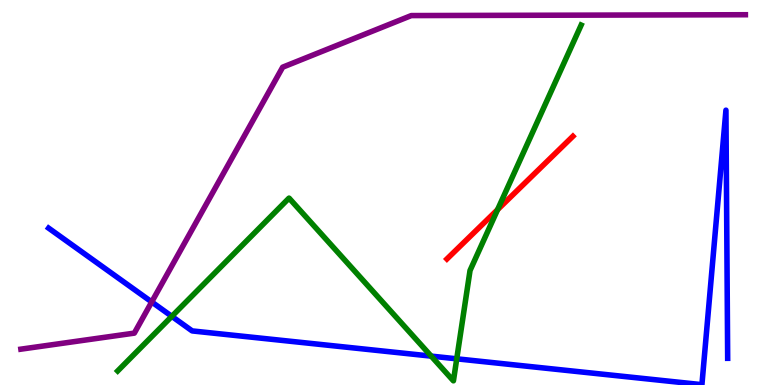[{'lines': ['blue', 'red'], 'intersections': []}, {'lines': ['green', 'red'], 'intersections': [{'x': 6.42, 'y': 4.55}]}, {'lines': ['purple', 'red'], 'intersections': []}, {'lines': ['blue', 'green'], 'intersections': [{'x': 2.22, 'y': 1.78}, {'x': 5.56, 'y': 0.75}, {'x': 5.89, 'y': 0.68}]}, {'lines': ['blue', 'purple'], 'intersections': [{'x': 1.96, 'y': 2.16}]}, {'lines': ['green', 'purple'], 'intersections': []}]